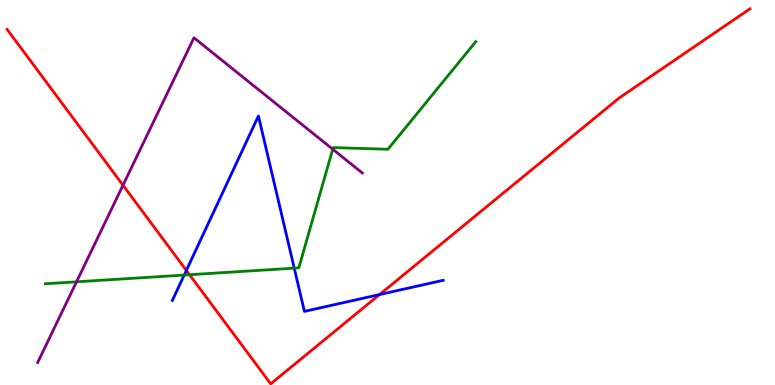[{'lines': ['blue', 'red'], 'intersections': [{'x': 2.4, 'y': 2.98}, {'x': 4.9, 'y': 2.35}]}, {'lines': ['green', 'red'], 'intersections': [{'x': 2.45, 'y': 2.86}]}, {'lines': ['purple', 'red'], 'intersections': [{'x': 1.59, 'y': 5.19}]}, {'lines': ['blue', 'green'], 'intersections': [{'x': 2.38, 'y': 2.86}, {'x': 3.8, 'y': 3.04}]}, {'lines': ['blue', 'purple'], 'intersections': []}, {'lines': ['green', 'purple'], 'intersections': [{'x': 0.987, 'y': 2.68}, {'x': 4.29, 'y': 6.12}]}]